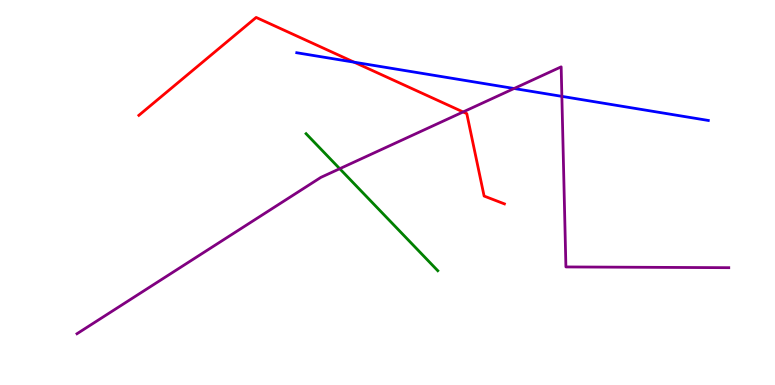[{'lines': ['blue', 'red'], 'intersections': [{'x': 4.57, 'y': 8.38}]}, {'lines': ['green', 'red'], 'intersections': []}, {'lines': ['purple', 'red'], 'intersections': [{'x': 5.98, 'y': 7.09}]}, {'lines': ['blue', 'green'], 'intersections': []}, {'lines': ['blue', 'purple'], 'intersections': [{'x': 6.63, 'y': 7.7}, {'x': 7.25, 'y': 7.5}]}, {'lines': ['green', 'purple'], 'intersections': [{'x': 4.38, 'y': 5.62}]}]